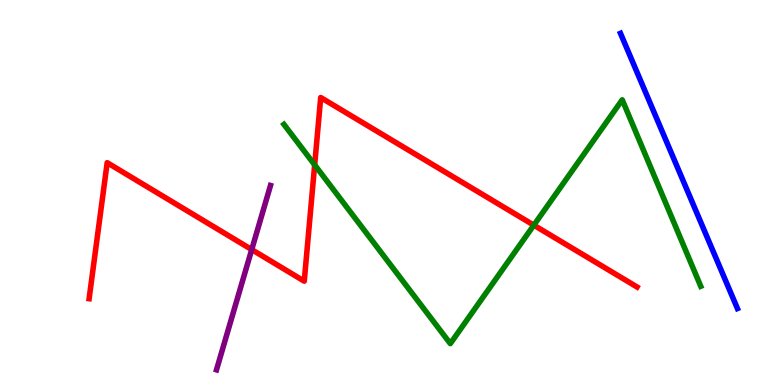[{'lines': ['blue', 'red'], 'intersections': []}, {'lines': ['green', 'red'], 'intersections': [{'x': 4.06, 'y': 5.72}, {'x': 6.89, 'y': 4.15}]}, {'lines': ['purple', 'red'], 'intersections': [{'x': 3.25, 'y': 3.52}]}, {'lines': ['blue', 'green'], 'intersections': []}, {'lines': ['blue', 'purple'], 'intersections': []}, {'lines': ['green', 'purple'], 'intersections': []}]